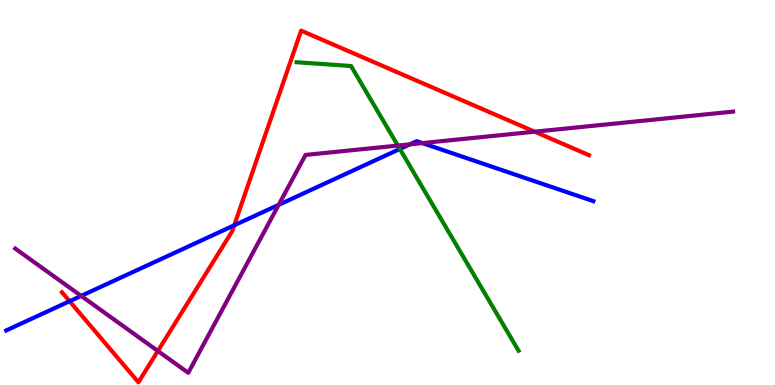[{'lines': ['blue', 'red'], 'intersections': [{'x': 0.898, 'y': 2.18}, {'x': 3.02, 'y': 4.15}]}, {'lines': ['green', 'red'], 'intersections': []}, {'lines': ['purple', 'red'], 'intersections': [{'x': 2.04, 'y': 0.884}, {'x': 6.9, 'y': 6.58}]}, {'lines': ['blue', 'green'], 'intersections': [{'x': 5.16, 'y': 6.13}]}, {'lines': ['blue', 'purple'], 'intersections': [{'x': 1.05, 'y': 2.31}, {'x': 3.6, 'y': 4.68}, {'x': 5.29, 'y': 6.25}, {'x': 5.45, 'y': 6.28}]}, {'lines': ['green', 'purple'], 'intersections': [{'x': 5.13, 'y': 6.22}]}]